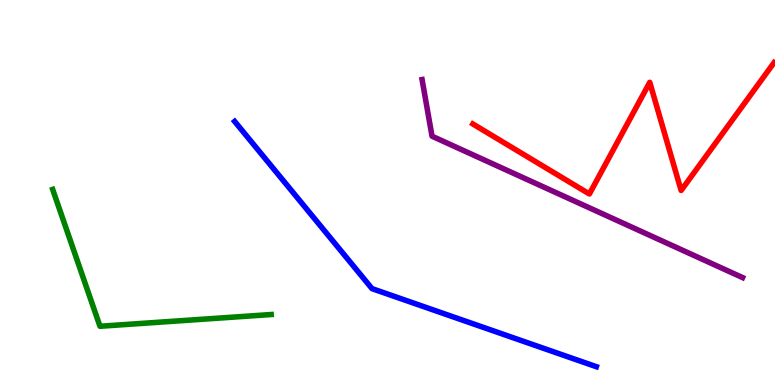[{'lines': ['blue', 'red'], 'intersections': []}, {'lines': ['green', 'red'], 'intersections': []}, {'lines': ['purple', 'red'], 'intersections': []}, {'lines': ['blue', 'green'], 'intersections': []}, {'lines': ['blue', 'purple'], 'intersections': []}, {'lines': ['green', 'purple'], 'intersections': []}]